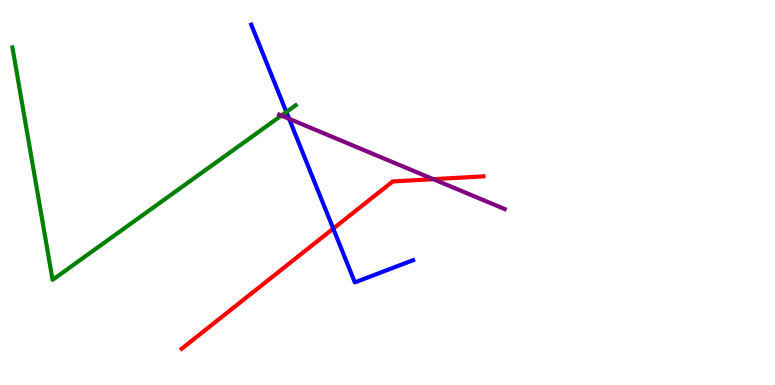[{'lines': ['blue', 'red'], 'intersections': [{'x': 4.3, 'y': 4.06}]}, {'lines': ['green', 'red'], 'intersections': []}, {'lines': ['purple', 'red'], 'intersections': [{'x': 5.59, 'y': 5.35}]}, {'lines': ['blue', 'green'], 'intersections': [{'x': 3.69, 'y': 7.09}]}, {'lines': ['blue', 'purple'], 'intersections': [{'x': 3.73, 'y': 6.91}]}, {'lines': ['green', 'purple'], 'intersections': [{'x': 3.63, 'y': 7.0}]}]